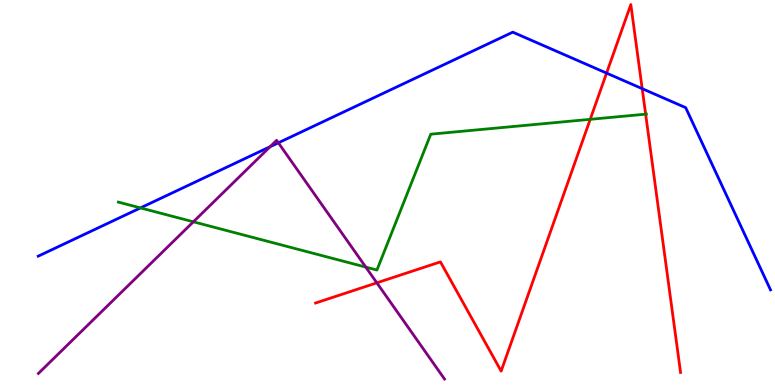[{'lines': ['blue', 'red'], 'intersections': [{'x': 7.83, 'y': 8.1}, {'x': 8.29, 'y': 7.7}]}, {'lines': ['green', 'red'], 'intersections': [{'x': 7.62, 'y': 6.9}, {'x': 8.33, 'y': 7.03}]}, {'lines': ['purple', 'red'], 'intersections': [{'x': 4.86, 'y': 2.65}]}, {'lines': ['blue', 'green'], 'intersections': [{'x': 1.81, 'y': 4.6}]}, {'lines': ['blue', 'purple'], 'intersections': [{'x': 3.49, 'y': 6.19}, {'x': 3.59, 'y': 6.29}]}, {'lines': ['green', 'purple'], 'intersections': [{'x': 2.5, 'y': 4.24}, {'x': 4.72, 'y': 3.06}]}]